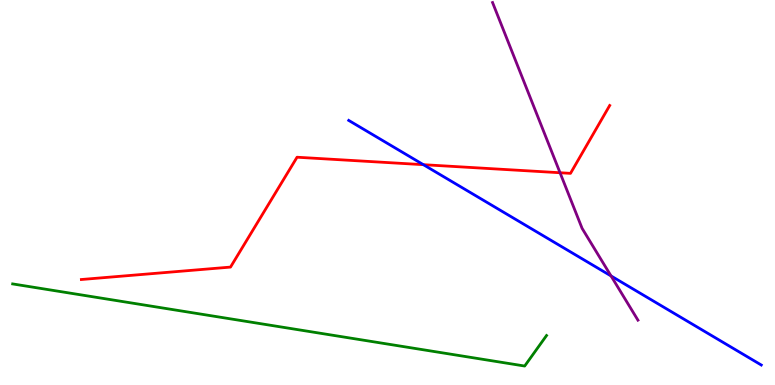[{'lines': ['blue', 'red'], 'intersections': [{'x': 5.46, 'y': 5.72}]}, {'lines': ['green', 'red'], 'intersections': []}, {'lines': ['purple', 'red'], 'intersections': [{'x': 7.23, 'y': 5.51}]}, {'lines': ['blue', 'green'], 'intersections': []}, {'lines': ['blue', 'purple'], 'intersections': [{'x': 7.88, 'y': 2.83}]}, {'lines': ['green', 'purple'], 'intersections': []}]